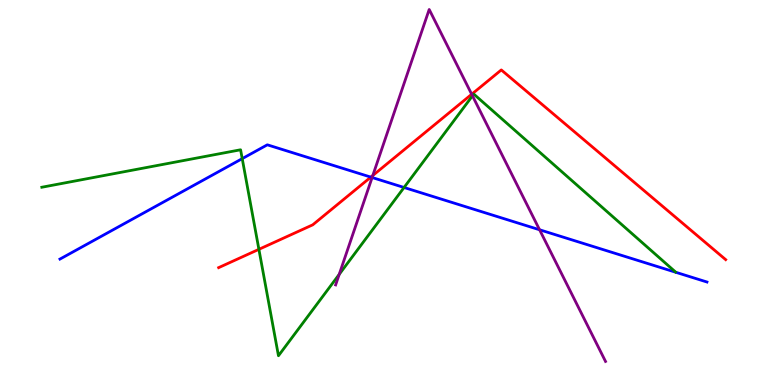[{'lines': ['blue', 'red'], 'intersections': [{'x': 4.78, 'y': 5.4}]}, {'lines': ['green', 'red'], 'intersections': [{'x': 3.34, 'y': 3.52}]}, {'lines': ['purple', 'red'], 'intersections': [{'x': 4.81, 'y': 5.44}, {'x': 6.09, 'y': 7.55}]}, {'lines': ['blue', 'green'], 'intersections': [{'x': 3.13, 'y': 5.88}, {'x': 5.21, 'y': 5.13}]}, {'lines': ['blue', 'purple'], 'intersections': [{'x': 4.8, 'y': 5.39}, {'x': 6.96, 'y': 4.03}]}, {'lines': ['green', 'purple'], 'intersections': [{'x': 4.38, 'y': 2.87}, {'x': 6.1, 'y': 7.51}]}]